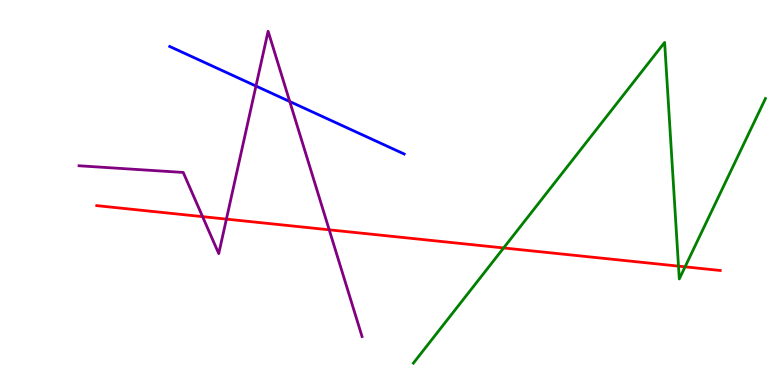[{'lines': ['blue', 'red'], 'intersections': []}, {'lines': ['green', 'red'], 'intersections': [{'x': 6.5, 'y': 3.56}, {'x': 8.75, 'y': 3.09}, {'x': 8.84, 'y': 3.07}]}, {'lines': ['purple', 'red'], 'intersections': [{'x': 2.61, 'y': 4.37}, {'x': 2.92, 'y': 4.31}, {'x': 4.25, 'y': 4.03}]}, {'lines': ['blue', 'green'], 'intersections': []}, {'lines': ['blue', 'purple'], 'intersections': [{'x': 3.3, 'y': 7.77}, {'x': 3.74, 'y': 7.36}]}, {'lines': ['green', 'purple'], 'intersections': []}]